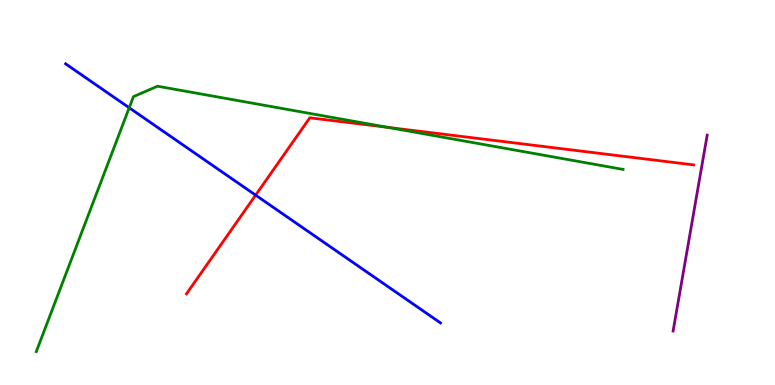[{'lines': ['blue', 'red'], 'intersections': [{'x': 3.3, 'y': 4.93}]}, {'lines': ['green', 'red'], 'intersections': [{'x': 5.0, 'y': 6.69}]}, {'lines': ['purple', 'red'], 'intersections': []}, {'lines': ['blue', 'green'], 'intersections': [{'x': 1.67, 'y': 7.2}]}, {'lines': ['blue', 'purple'], 'intersections': []}, {'lines': ['green', 'purple'], 'intersections': []}]